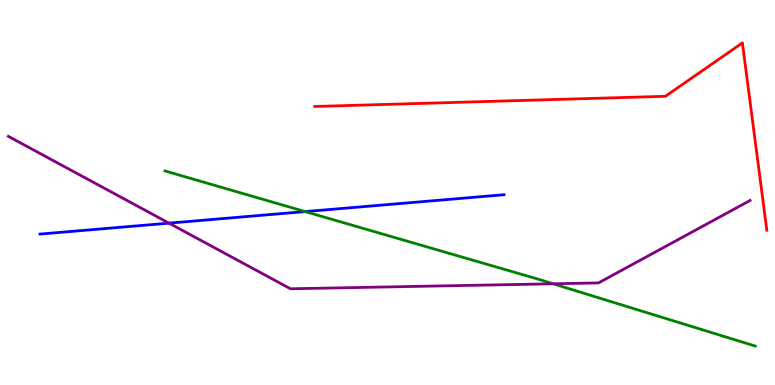[{'lines': ['blue', 'red'], 'intersections': []}, {'lines': ['green', 'red'], 'intersections': []}, {'lines': ['purple', 'red'], 'intersections': []}, {'lines': ['blue', 'green'], 'intersections': [{'x': 3.94, 'y': 4.5}]}, {'lines': ['blue', 'purple'], 'intersections': [{'x': 2.18, 'y': 4.2}]}, {'lines': ['green', 'purple'], 'intersections': [{'x': 7.14, 'y': 2.63}]}]